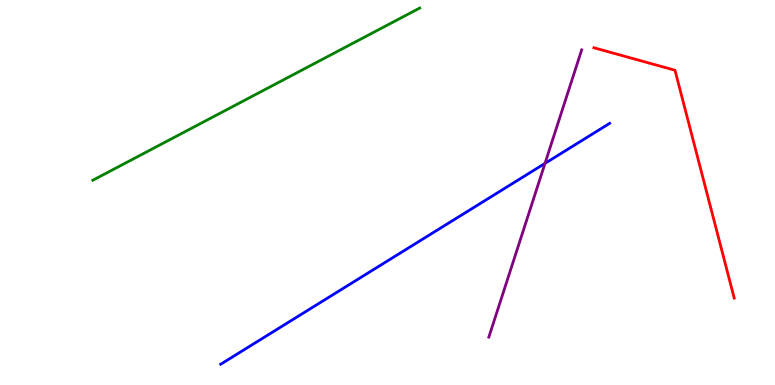[{'lines': ['blue', 'red'], 'intersections': []}, {'lines': ['green', 'red'], 'intersections': []}, {'lines': ['purple', 'red'], 'intersections': []}, {'lines': ['blue', 'green'], 'intersections': []}, {'lines': ['blue', 'purple'], 'intersections': [{'x': 7.03, 'y': 5.76}]}, {'lines': ['green', 'purple'], 'intersections': []}]